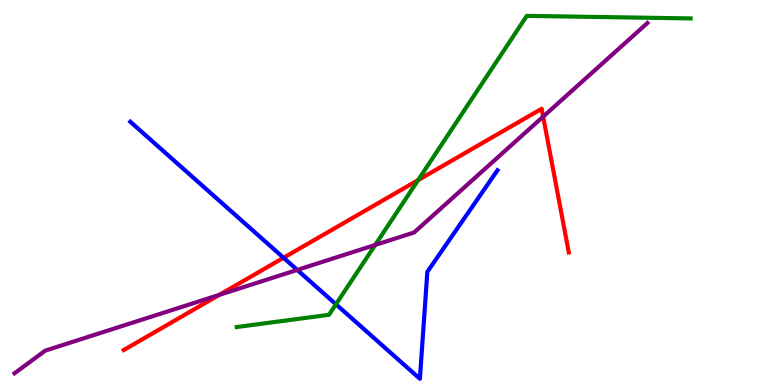[{'lines': ['blue', 'red'], 'intersections': [{'x': 3.66, 'y': 3.3}]}, {'lines': ['green', 'red'], 'intersections': [{'x': 5.4, 'y': 5.32}]}, {'lines': ['purple', 'red'], 'intersections': [{'x': 2.83, 'y': 2.34}, {'x': 7.01, 'y': 6.97}]}, {'lines': ['blue', 'green'], 'intersections': [{'x': 4.33, 'y': 2.1}]}, {'lines': ['blue', 'purple'], 'intersections': [{'x': 3.84, 'y': 2.99}]}, {'lines': ['green', 'purple'], 'intersections': [{'x': 4.84, 'y': 3.64}]}]